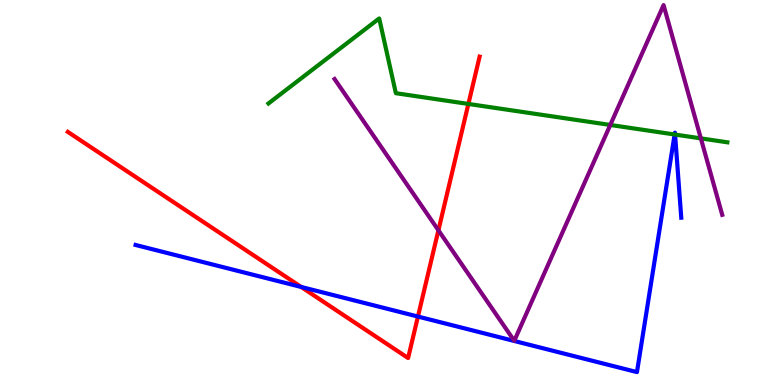[{'lines': ['blue', 'red'], 'intersections': [{'x': 3.89, 'y': 2.55}, {'x': 5.39, 'y': 1.78}]}, {'lines': ['green', 'red'], 'intersections': [{'x': 6.04, 'y': 7.3}]}, {'lines': ['purple', 'red'], 'intersections': [{'x': 5.66, 'y': 4.02}]}, {'lines': ['blue', 'green'], 'intersections': [{'x': 8.7, 'y': 6.51}, {'x': 8.71, 'y': 6.5}]}, {'lines': ['blue', 'purple'], 'intersections': []}, {'lines': ['green', 'purple'], 'intersections': [{'x': 7.87, 'y': 6.75}, {'x': 9.04, 'y': 6.41}]}]